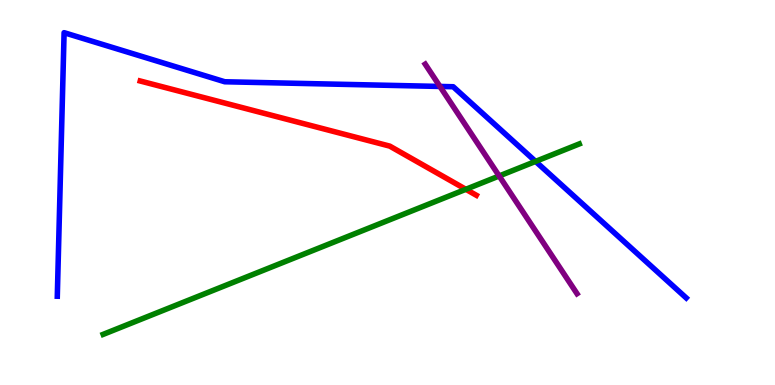[{'lines': ['blue', 'red'], 'intersections': []}, {'lines': ['green', 'red'], 'intersections': [{'x': 6.01, 'y': 5.08}]}, {'lines': ['purple', 'red'], 'intersections': []}, {'lines': ['blue', 'green'], 'intersections': [{'x': 6.91, 'y': 5.81}]}, {'lines': ['blue', 'purple'], 'intersections': [{'x': 5.68, 'y': 7.75}]}, {'lines': ['green', 'purple'], 'intersections': [{'x': 6.44, 'y': 5.43}]}]